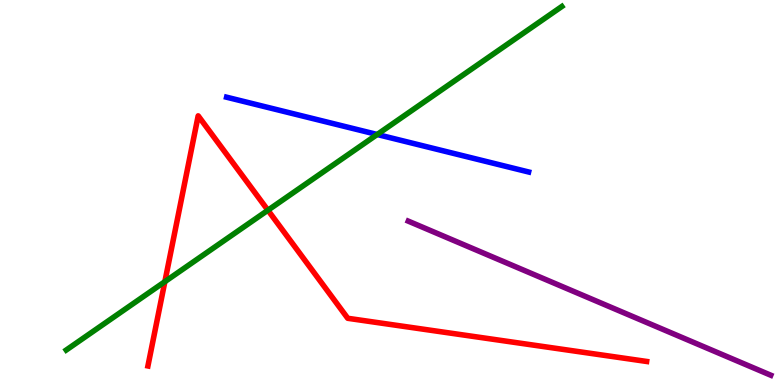[{'lines': ['blue', 'red'], 'intersections': []}, {'lines': ['green', 'red'], 'intersections': [{'x': 2.13, 'y': 2.68}, {'x': 3.46, 'y': 4.54}]}, {'lines': ['purple', 'red'], 'intersections': []}, {'lines': ['blue', 'green'], 'intersections': [{'x': 4.87, 'y': 6.51}]}, {'lines': ['blue', 'purple'], 'intersections': []}, {'lines': ['green', 'purple'], 'intersections': []}]